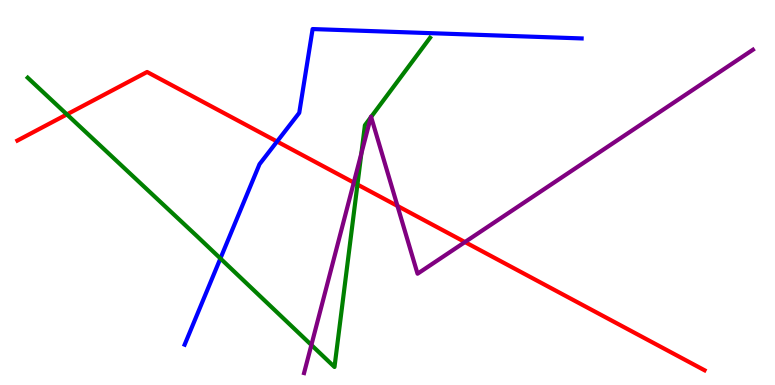[{'lines': ['blue', 'red'], 'intersections': [{'x': 3.57, 'y': 6.32}]}, {'lines': ['green', 'red'], 'intersections': [{'x': 0.863, 'y': 7.03}, {'x': 4.61, 'y': 5.21}]}, {'lines': ['purple', 'red'], 'intersections': [{'x': 4.56, 'y': 5.26}, {'x': 5.13, 'y': 4.65}, {'x': 6.0, 'y': 3.71}]}, {'lines': ['blue', 'green'], 'intersections': [{'x': 2.84, 'y': 3.29}]}, {'lines': ['blue', 'purple'], 'intersections': []}, {'lines': ['green', 'purple'], 'intersections': [{'x': 4.02, 'y': 1.04}, {'x': 4.66, 'y': 6.01}, {'x': 4.78, 'y': 6.95}, {'x': 4.79, 'y': 6.96}]}]